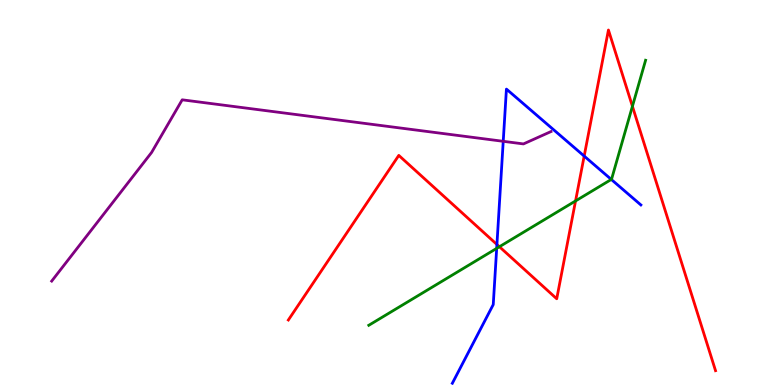[{'lines': ['blue', 'red'], 'intersections': [{'x': 6.41, 'y': 3.65}, {'x': 7.54, 'y': 5.95}]}, {'lines': ['green', 'red'], 'intersections': [{'x': 6.44, 'y': 3.59}, {'x': 7.43, 'y': 4.78}, {'x': 8.16, 'y': 7.24}]}, {'lines': ['purple', 'red'], 'intersections': []}, {'lines': ['blue', 'green'], 'intersections': [{'x': 6.41, 'y': 3.55}, {'x': 7.89, 'y': 5.34}]}, {'lines': ['blue', 'purple'], 'intersections': [{'x': 6.49, 'y': 6.33}]}, {'lines': ['green', 'purple'], 'intersections': []}]